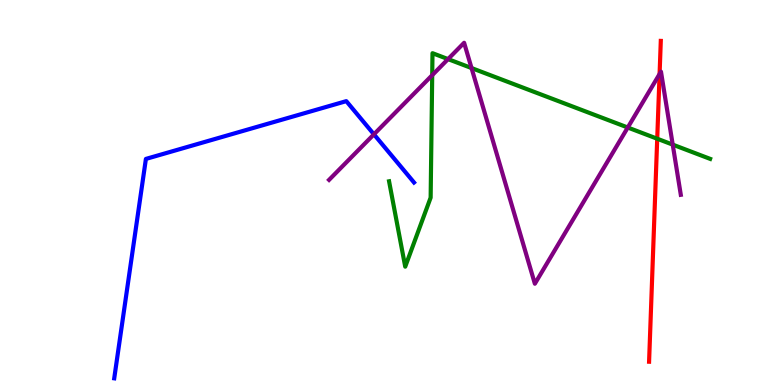[{'lines': ['blue', 'red'], 'intersections': []}, {'lines': ['green', 'red'], 'intersections': [{'x': 8.48, 'y': 6.4}]}, {'lines': ['purple', 'red'], 'intersections': [{'x': 8.51, 'y': 8.08}]}, {'lines': ['blue', 'green'], 'intersections': []}, {'lines': ['blue', 'purple'], 'intersections': [{'x': 4.82, 'y': 6.51}]}, {'lines': ['green', 'purple'], 'intersections': [{'x': 5.58, 'y': 8.05}, {'x': 5.78, 'y': 8.46}, {'x': 6.08, 'y': 8.23}, {'x': 8.1, 'y': 6.69}, {'x': 8.68, 'y': 6.24}]}]